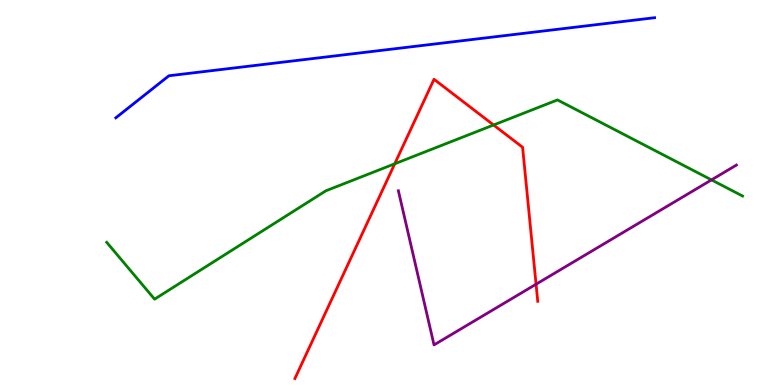[{'lines': ['blue', 'red'], 'intersections': []}, {'lines': ['green', 'red'], 'intersections': [{'x': 5.09, 'y': 5.75}, {'x': 6.37, 'y': 6.75}]}, {'lines': ['purple', 'red'], 'intersections': [{'x': 6.92, 'y': 2.62}]}, {'lines': ['blue', 'green'], 'intersections': []}, {'lines': ['blue', 'purple'], 'intersections': []}, {'lines': ['green', 'purple'], 'intersections': [{'x': 9.18, 'y': 5.33}]}]